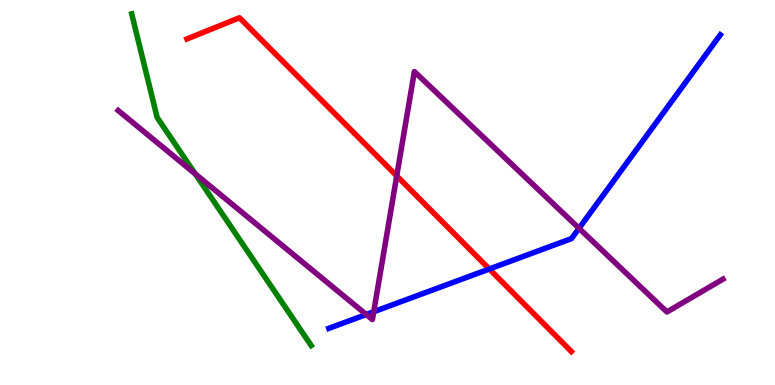[{'lines': ['blue', 'red'], 'intersections': [{'x': 6.31, 'y': 3.01}]}, {'lines': ['green', 'red'], 'intersections': []}, {'lines': ['purple', 'red'], 'intersections': [{'x': 5.12, 'y': 5.43}]}, {'lines': ['blue', 'green'], 'intersections': []}, {'lines': ['blue', 'purple'], 'intersections': [{'x': 4.73, 'y': 1.83}, {'x': 4.82, 'y': 1.9}, {'x': 7.47, 'y': 4.07}]}, {'lines': ['green', 'purple'], 'intersections': [{'x': 2.52, 'y': 5.48}]}]